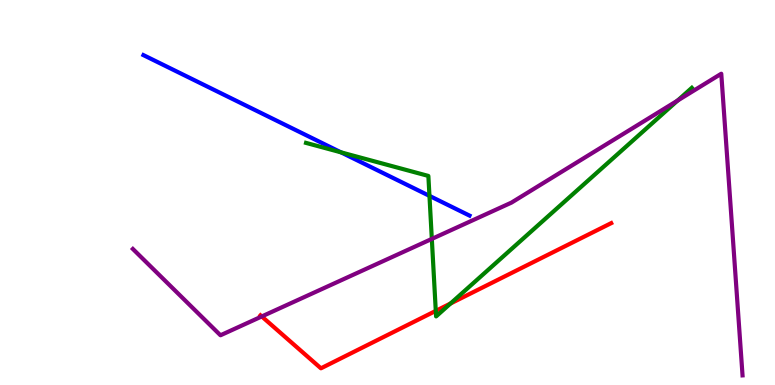[{'lines': ['blue', 'red'], 'intersections': []}, {'lines': ['green', 'red'], 'intersections': [{'x': 5.62, 'y': 1.93}, {'x': 5.81, 'y': 2.12}]}, {'lines': ['purple', 'red'], 'intersections': [{'x': 3.38, 'y': 1.78}]}, {'lines': ['blue', 'green'], 'intersections': [{'x': 4.4, 'y': 6.04}, {'x': 5.54, 'y': 4.91}]}, {'lines': ['blue', 'purple'], 'intersections': []}, {'lines': ['green', 'purple'], 'intersections': [{'x': 5.57, 'y': 3.79}, {'x': 8.74, 'y': 7.39}]}]